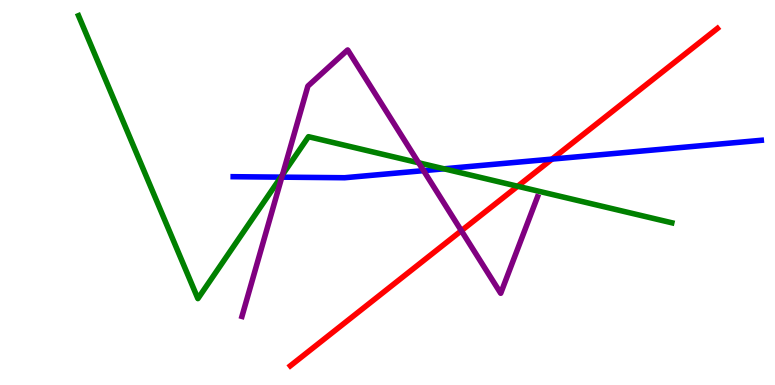[{'lines': ['blue', 'red'], 'intersections': [{'x': 7.12, 'y': 5.87}]}, {'lines': ['green', 'red'], 'intersections': [{'x': 6.68, 'y': 5.16}]}, {'lines': ['purple', 'red'], 'intersections': [{'x': 5.95, 'y': 4.01}]}, {'lines': ['blue', 'green'], 'intersections': [{'x': 3.62, 'y': 5.4}, {'x': 5.73, 'y': 5.62}]}, {'lines': ['blue', 'purple'], 'intersections': [{'x': 3.64, 'y': 5.4}, {'x': 5.47, 'y': 5.57}]}, {'lines': ['green', 'purple'], 'intersections': [{'x': 3.65, 'y': 5.46}, {'x': 5.4, 'y': 5.77}]}]